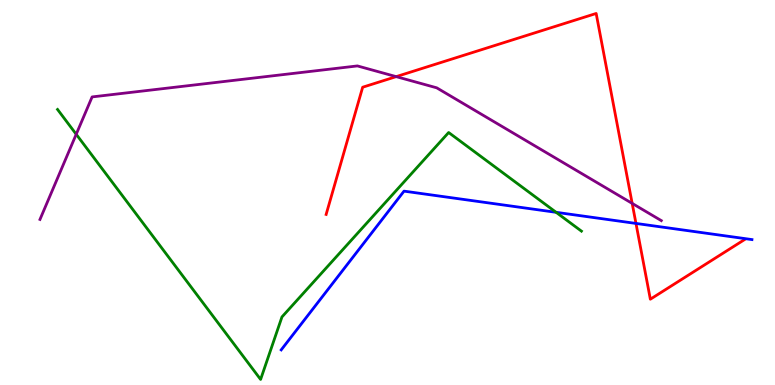[{'lines': ['blue', 'red'], 'intersections': [{'x': 8.21, 'y': 4.2}]}, {'lines': ['green', 'red'], 'intersections': []}, {'lines': ['purple', 'red'], 'intersections': [{'x': 5.11, 'y': 8.01}, {'x': 8.16, 'y': 4.72}]}, {'lines': ['blue', 'green'], 'intersections': [{'x': 7.18, 'y': 4.49}]}, {'lines': ['blue', 'purple'], 'intersections': []}, {'lines': ['green', 'purple'], 'intersections': [{'x': 0.983, 'y': 6.51}]}]